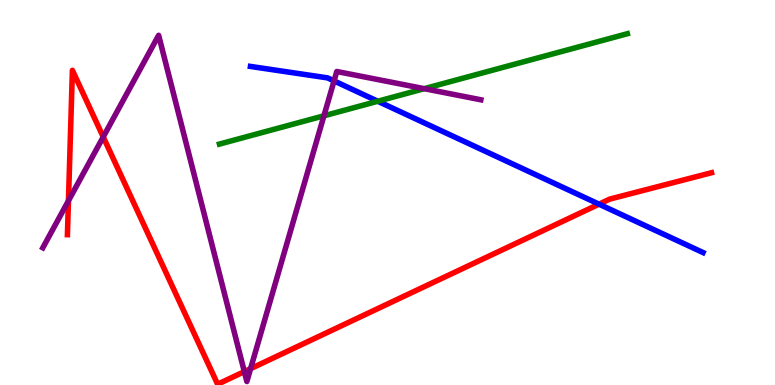[{'lines': ['blue', 'red'], 'intersections': [{'x': 7.73, 'y': 4.7}]}, {'lines': ['green', 'red'], 'intersections': []}, {'lines': ['purple', 'red'], 'intersections': [{'x': 0.883, 'y': 4.79}, {'x': 1.33, 'y': 6.44}, {'x': 3.15, 'y': 0.347}, {'x': 3.23, 'y': 0.424}]}, {'lines': ['blue', 'green'], 'intersections': [{'x': 4.87, 'y': 7.37}]}, {'lines': ['blue', 'purple'], 'intersections': [{'x': 4.31, 'y': 7.9}]}, {'lines': ['green', 'purple'], 'intersections': [{'x': 4.18, 'y': 6.99}, {'x': 5.47, 'y': 7.7}]}]